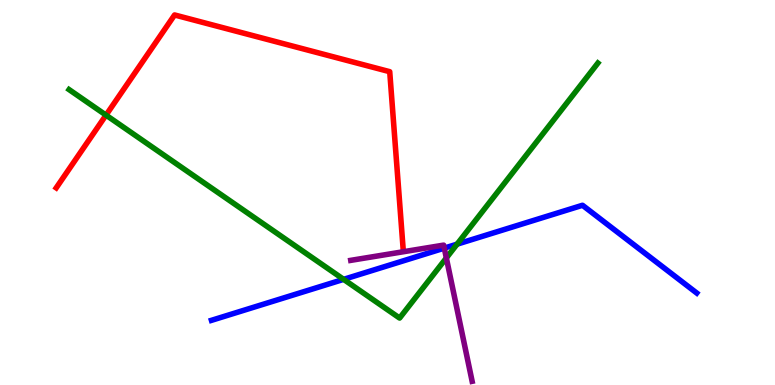[{'lines': ['blue', 'red'], 'intersections': []}, {'lines': ['green', 'red'], 'intersections': [{'x': 1.37, 'y': 7.01}]}, {'lines': ['purple', 'red'], 'intersections': []}, {'lines': ['blue', 'green'], 'intersections': [{'x': 4.43, 'y': 2.74}, {'x': 5.9, 'y': 3.66}]}, {'lines': ['blue', 'purple'], 'intersections': [{'x': 5.73, 'y': 3.55}]}, {'lines': ['green', 'purple'], 'intersections': [{'x': 5.76, 'y': 3.3}]}]